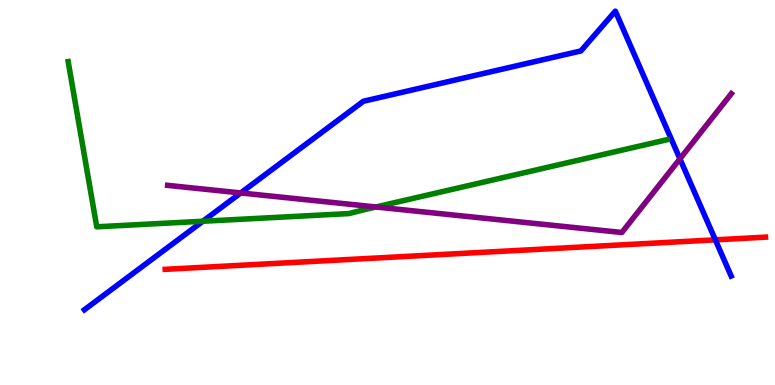[{'lines': ['blue', 'red'], 'intersections': [{'x': 9.23, 'y': 3.77}]}, {'lines': ['green', 'red'], 'intersections': []}, {'lines': ['purple', 'red'], 'intersections': []}, {'lines': ['blue', 'green'], 'intersections': [{'x': 2.62, 'y': 4.25}]}, {'lines': ['blue', 'purple'], 'intersections': [{'x': 3.11, 'y': 4.99}, {'x': 8.77, 'y': 5.87}]}, {'lines': ['green', 'purple'], 'intersections': [{'x': 4.85, 'y': 4.62}]}]